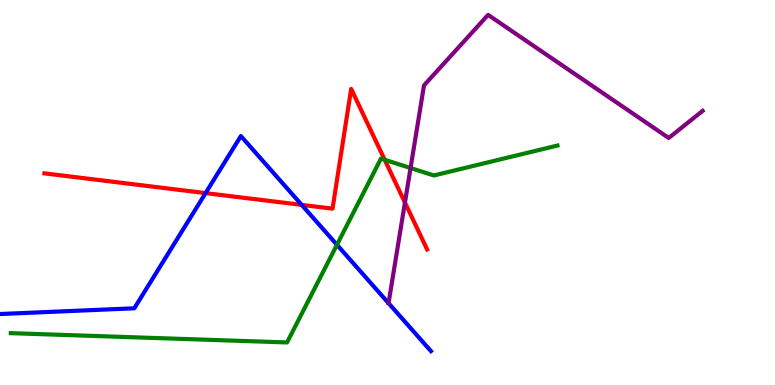[{'lines': ['blue', 'red'], 'intersections': [{'x': 2.65, 'y': 4.98}, {'x': 3.89, 'y': 4.68}]}, {'lines': ['green', 'red'], 'intersections': [{'x': 4.96, 'y': 5.85}]}, {'lines': ['purple', 'red'], 'intersections': [{'x': 5.22, 'y': 4.74}]}, {'lines': ['blue', 'green'], 'intersections': [{'x': 4.35, 'y': 3.64}]}, {'lines': ['blue', 'purple'], 'intersections': []}, {'lines': ['green', 'purple'], 'intersections': [{'x': 5.3, 'y': 5.64}]}]